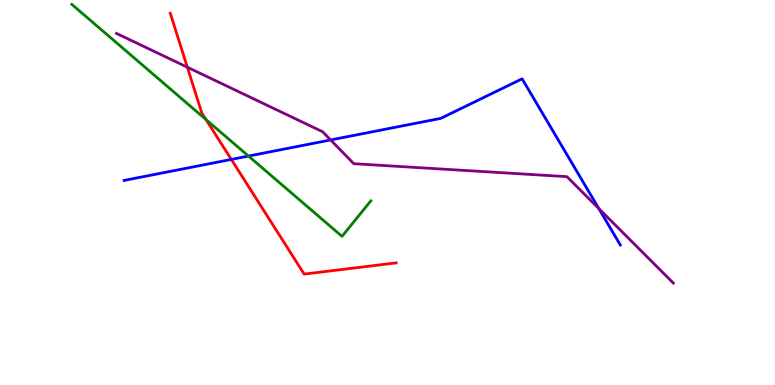[{'lines': ['blue', 'red'], 'intersections': [{'x': 2.98, 'y': 5.86}]}, {'lines': ['green', 'red'], 'intersections': [{'x': 2.66, 'y': 6.89}]}, {'lines': ['purple', 'red'], 'intersections': [{'x': 2.42, 'y': 8.25}]}, {'lines': ['blue', 'green'], 'intersections': [{'x': 3.21, 'y': 5.95}]}, {'lines': ['blue', 'purple'], 'intersections': [{'x': 4.27, 'y': 6.36}, {'x': 7.73, 'y': 4.58}]}, {'lines': ['green', 'purple'], 'intersections': []}]